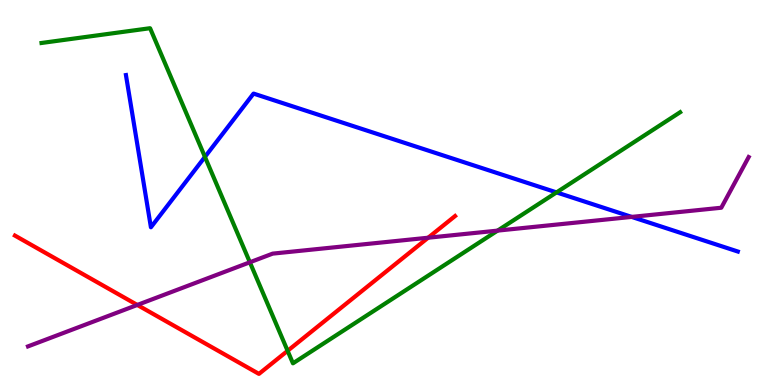[{'lines': ['blue', 'red'], 'intersections': []}, {'lines': ['green', 'red'], 'intersections': [{'x': 3.71, 'y': 0.888}]}, {'lines': ['purple', 'red'], 'intersections': [{'x': 1.77, 'y': 2.08}, {'x': 5.52, 'y': 3.83}]}, {'lines': ['blue', 'green'], 'intersections': [{'x': 2.64, 'y': 5.92}, {'x': 7.18, 'y': 5.0}]}, {'lines': ['blue', 'purple'], 'intersections': [{'x': 8.15, 'y': 4.37}]}, {'lines': ['green', 'purple'], 'intersections': [{'x': 3.22, 'y': 3.19}, {'x': 6.42, 'y': 4.01}]}]